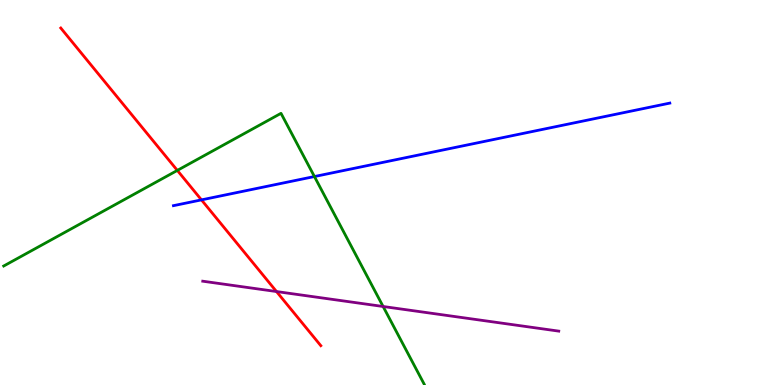[{'lines': ['blue', 'red'], 'intersections': [{'x': 2.6, 'y': 4.81}]}, {'lines': ['green', 'red'], 'intersections': [{'x': 2.29, 'y': 5.57}]}, {'lines': ['purple', 'red'], 'intersections': [{'x': 3.57, 'y': 2.43}]}, {'lines': ['blue', 'green'], 'intersections': [{'x': 4.06, 'y': 5.41}]}, {'lines': ['blue', 'purple'], 'intersections': []}, {'lines': ['green', 'purple'], 'intersections': [{'x': 4.94, 'y': 2.04}]}]